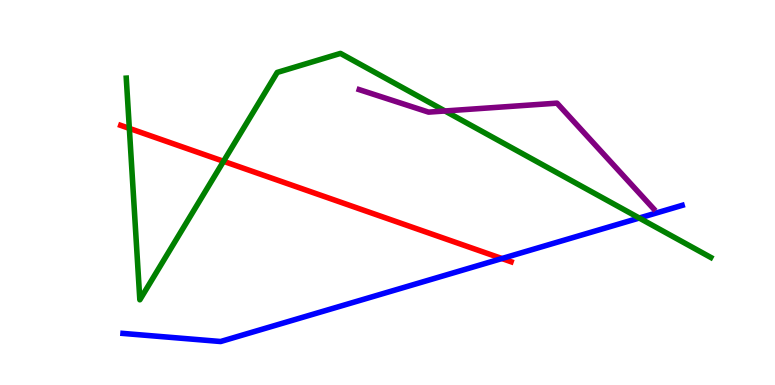[{'lines': ['blue', 'red'], 'intersections': [{'x': 6.48, 'y': 3.28}]}, {'lines': ['green', 'red'], 'intersections': [{'x': 1.67, 'y': 6.67}, {'x': 2.88, 'y': 5.81}]}, {'lines': ['purple', 'red'], 'intersections': []}, {'lines': ['blue', 'green'], 'intersections': [{'x': 8.25, 'y': 4.34}]}, {'lines': ['blue', 'purple'], 'intersections': []}, {'lines': ['green', 'purple'], 'intersections': [{'x': 5.74, 'y': 7.12}]}]